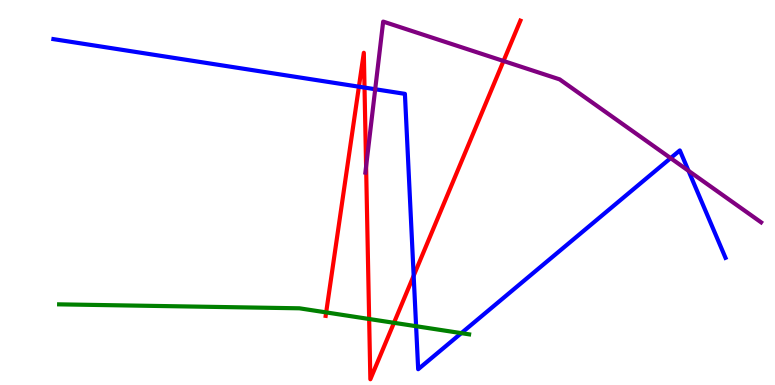[{'lines': ['blue', 'red'], 'intersections': [{'x': 4.63, 'y': 7.75}, {'x': 4.7, 'y': 7.73}, {'x': 5.34, 'y': 2.84}]}, {'lines': ['green', 'red'], 'intersections': [{'x': 4.21, 'y': 1.89}, {'x': 4.76, 'y': 1.71}, {'x': 5.08, 'y': 1.62}]}, {'lines': ['purple', 'red'], 'intersections': [{'x': 4.72, 'y': 5.68}, {'x': 6.5, 'y': 8.42}]}, {'lines': ['blue', 'green'], 'intersections': [{'x': 5.37, 'y': 1.53}, {'x': 5.95, 'y': 1.35}]}, {'lines': ['blue', 'purple'], 'intersections': [{'x': 4.84, 'y': 7.68}, {'x': 8.65, 'y': 5.89}, {'x': 8.88, 'y': 5.56}]}, {'lines': ['green', 'purple'], 'intersections': []}]